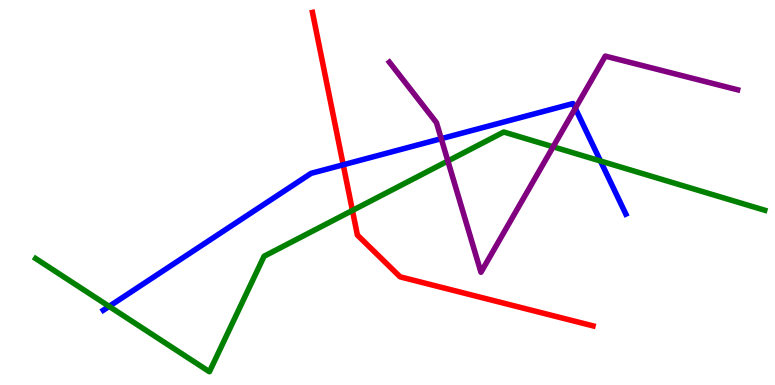[{'lines': ['blue', 'red'], 'intersections': [{'x': 4.43, 'y': 5.72}]}, {'lines': ['green', 'red'], 'intersections': [{'x': 4.55, 'y': 4.53}]}, {'lines': ['purple', 'red'], 'intersections': []}, {'lines': ['blue', 'green'], 'intersections': [{'x': 1.41, 'y': 2.04}, {'x': 7.75, 'y': 5.82}]}, {'lines': ['blue', 'purple'], 'intersections': [{'x': 5.69, 'y': 6.4}, {'x': 7.42, 'y': 7.19}]}, {'lines': ['green', 'purple'], 'intersections': [{'x': 5.78, 'y': 5.82}, {'x': 7.14, 'y': 6.19}]}]